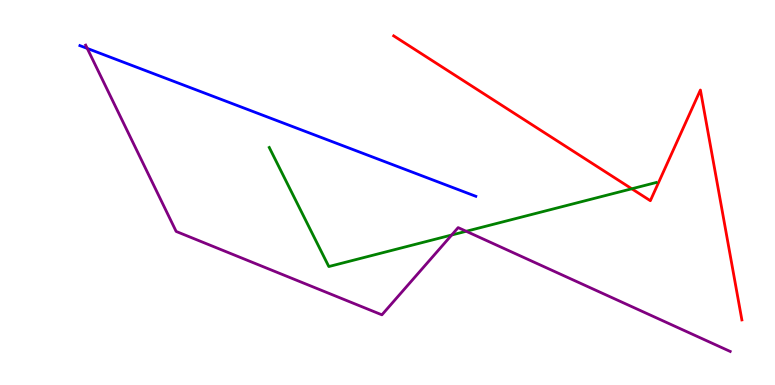[{'lines': ['blue', 'red'], 'intersections': []}, {'lines': ['green', 'red'], 'intersections': [{'x': 8.15, 'y': 5.1}]}, {'lines': ['purple', 'red'], 'intersections': []}, {'lines': ['blue', 'green'], 'intersections': []}, {'lines': ['blue', 'purple'], 'intersections': [{'x': 1.13, 'y': 8.74}]}, {'lines': ['green', 'purple'], 'intersections': [{'x': 5.83, 'y': 3.9}, {'x': 6.02, 'y': 3.99}]}]